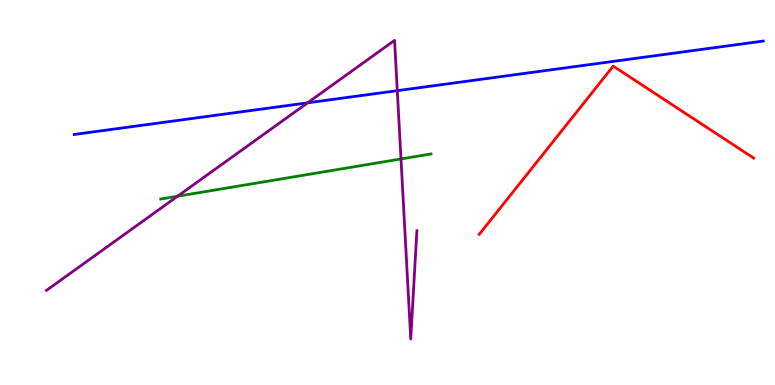[{'lines': ['blue', 'red'], 'intersections': []}, {'lines': ['green', 'red'], 'intersections': []}, {'lines': ['purple', 'red'], 'intersections': []}, {'lines': ['blue', 'green'], 'intersections': []}, {'lines': ['blue', 'purple'], 'intersections': [{'x': 3.97, 'y': 7.33}, {'x': 5.13, 'y': 7.64}]}, {'lines': ['green', 'purple'], 'intersections': [{'x': 2.29, 'y': 4.9}, {'x': 5.17, 'y': 5.87}]}]